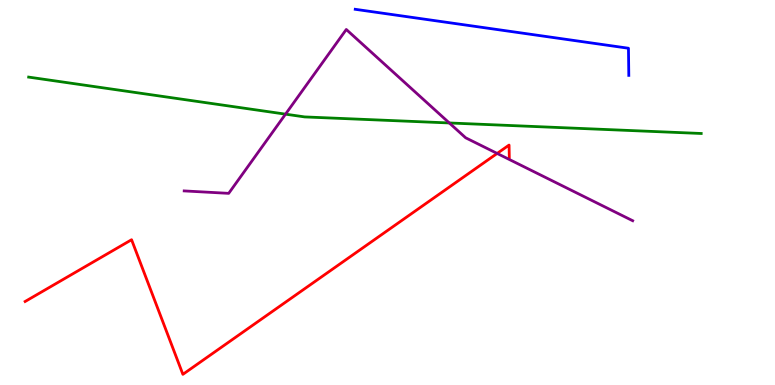[{'lines': ['blue', 'red'], 'intersections': []}, {'lines': ['green', 'red'], 'intersections': []}, {'lines': ['purple', 'red'], 'intersections': [{'x': 6.41, 'y': 6.01}]}, {'lines': ['blue', 'green'], 'intersections': []}, {'lines': ['blue', 'purple'], 'intersections': []}, {'lines': ['green', 'purple'], 'intersections': [{'x': 3.68, 'y': 7.03}, {'x': 5.8, 'y': 6.81}]}]